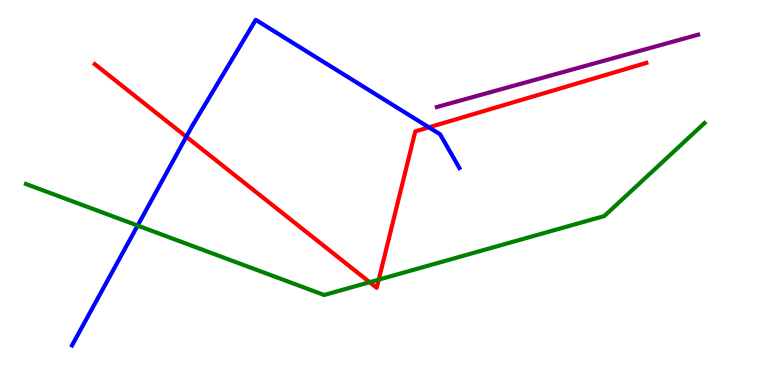[{'lines': ['blue', 'red'], 'intersections': [{'x': 2.4, 'y': 6.45}, {'x': 5.53, 'y': 6.69}]}, {'lines': ['green', 'red'], 'intersections': [{'x': 4.77, 'y': 2.67}, {'x': 4.89, 'y': 2.74}]}, {'lines': ['purple', 'red'], 'intersections': []}, {'lines': ['blue', 'green'], 'intersections': [{'x': 1.78, 'y': 4.14}]}, {'lines': ['blue', 'purple'], 'intersections': []}, {'lines': ['green', 'purple'], 'intersections': []}]